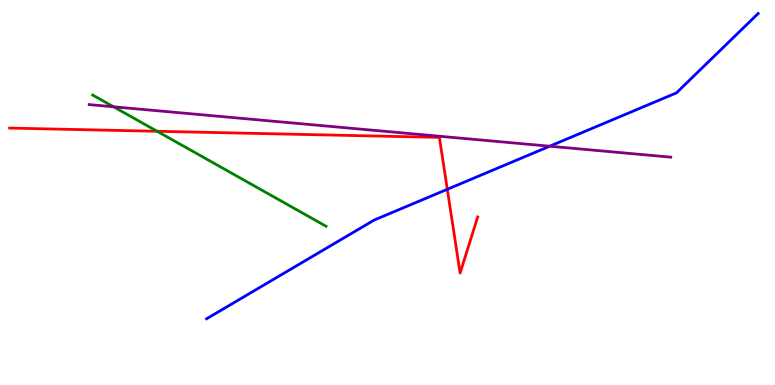[{'lines': ['blue', 'red'], 'intersections': [{'x': 5.77, 'y': 5.08}]}, {'lines': ['green', 'red'], 'intersections': [{'x': 2.03, 'y': 6.59}]}, {'lines': ['purple', 'red'], 'intersections': []}, {'lines': ['blue', 'green'], 'intersections': []}, {'lines': ['blue', 'purple'], 'intersections': [{'x': 7.09, 'y': 6.2}]}, {'lines': ['green', 'purple'], 'intersections': [{'x': 1.47, 'y': 7.23}]}]